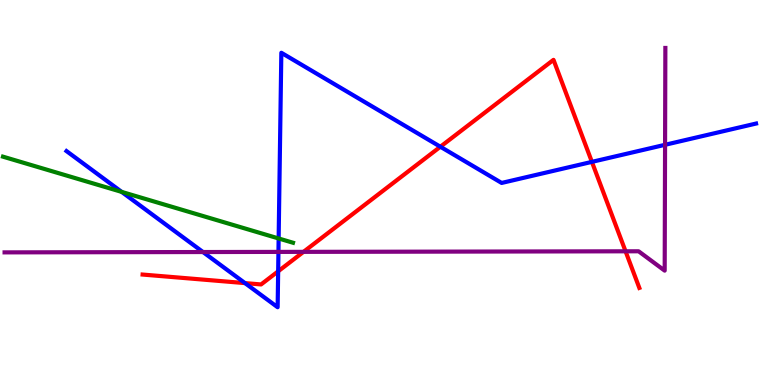[{'lines': ['blue', 'red'], 'intersections': [{'x': 3.16, 'y': 2.65}, {'x': 3.59, 'y': 2.95}, {'x': 5.68, 'y': 6.19}, {'x': 7.64, 'y': 5.8}]}, {'lines': ['green', 'red'], 'intersections': []}, {'lines': ['purple', 'red'], 'intersections': [{'x': 3.92, 'y': 3.46}, {'x': 8.07, 'y': 3.47}]}, {'lines': ['blue', 'green'], 'intersections': [{'x': 1.57, 'y': 5.02}, {'x': 3.6, 'y': 3.81}]}, {'lines': ['blue', 'purple'], 'intersections': [{'x': 2.62, 'y': 3.45}, {'x': 3.59, 'y': 3.46}, {'x': 8.58, 'y': 6.24}]}, {'lines': ['green', 'purple'], 'intersections': []}]